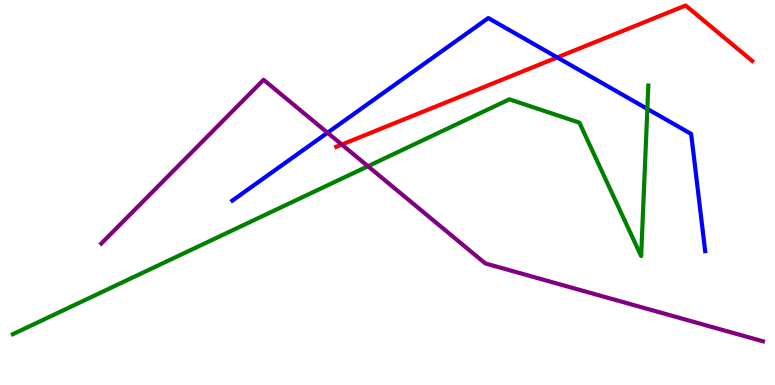[{'lines': ['blue', 'red'], 'intersections': [{'x': 7.19, 'y': 8.51}]}, {'lines': ['green', 'red'], 'intersections': []}, {'lines': ['purple', 'red'], 'intersections': [{'x': 4.41, 'y': 6.25}]}, {'lines': ['blue', 'green'], 'intersections': [{'x': 8.35, 'y': 7.17}]}, {'lines': ['blue', 'purple'], 'intersections': [{'x': 4.23, 'y': 6.55}]}, {'lines': ['green', 'purple'], 'intersections': [{'x': 4.75, 'y': 5.68}]}]